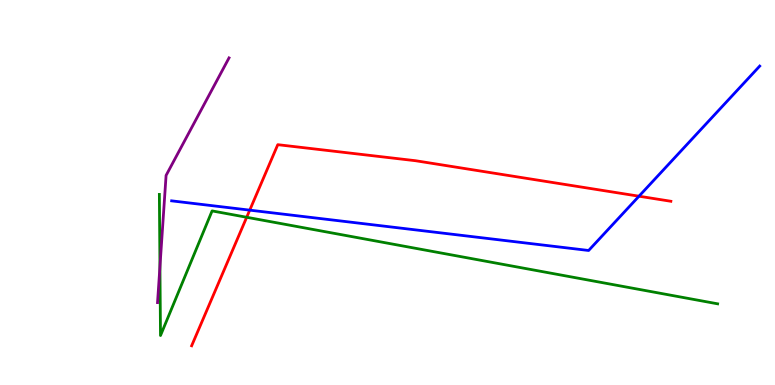[{'lines': ['blue', 'red'], 'intersections': [{'x': 3.22, 'y': 4.54}, {'x': 8.25, 'y': 4.9}]}, {'lines': ['green', 'red'], 'intersections': [{'x': 3.18, 'y': 4.36}]}, {'lines': ['purple', 'red'], 'intersections': []}, {'lines': ['blue', 'green'], 'intersections': []}, {'lines': ['blue', 'purple'], 'intersections': []}, {'lines': ['green', 'purple'], 'intersections': [{'x': 2.06, 'y': 3.07}]}]